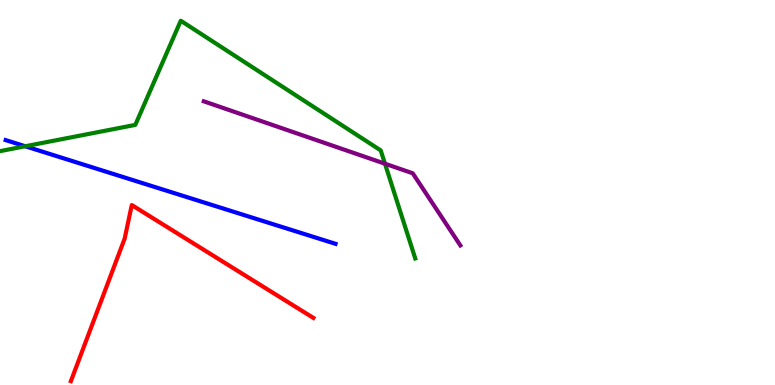[{'lines': ['blue', 'red'], 'intersections': []}, {'lines': ['green', 'red'], 'intersections': []}, {'lines': ['purple', 'red'], 'intersections': []}, {'lines': ['blue', 'green'], 'intersections': [{'x': 0.326, 'y': 6.2}]}, {'lines': ['blue', 'purple'], 'intersections': []}, {'lines': ['green', 'purple'], 'intersections': [{'x': 4.97, 'y': 5.75}]}]